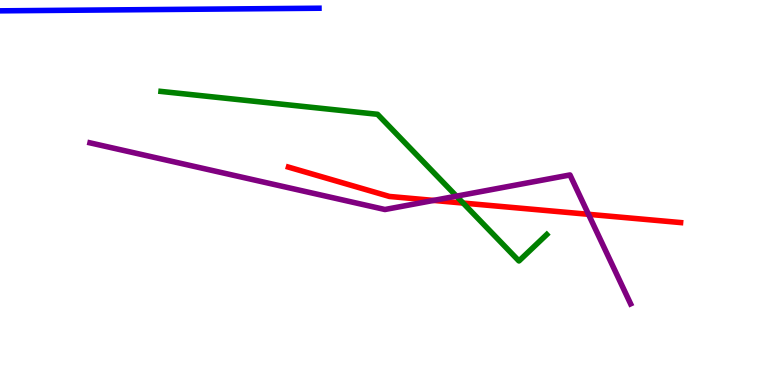[{'lines': ['blue', 'red'], 'intersections': []}, {'lines': ['green', 'red'], 'intersections': [{'x': 5.98, 'y': 4.73}]}, {'lines': ['purple', 'red'], 'intersections': [{'x': 5.6, 'y': 4.79}, {'x': 7.59, 'y': 4.43}]}, {'lines': ['blue', 'green'], 'intersections': []}, {'lines': ['blue', 'purple'], 'intersections': []}, {'lines': ['green', 'purple'], 'intersections': [{'x': 5.89, 'y': 4.91}]}]